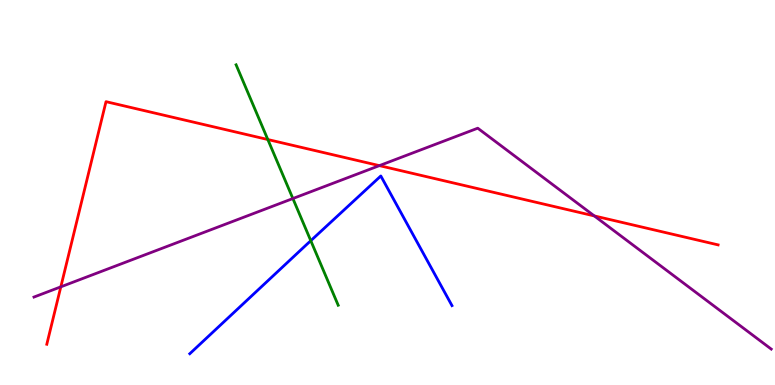[{'lines': ['blue', 'red'], 'intersections': []}, {'lines': ['green', 'red'], 'intersections': [{'x': 3.46, 'y': 6.38}]}, {'lines': ['purple', 'red'], 'intersections': [{'x': 0.785, 'y': 2.55}, {'x': 4.9, 'y': 5.7}, {'x': 7.67, 'y': 4.39}]}, {'lines': ['blue', 'green'], 'intersections': [{'x': 4.01, 'y': 3.75}]}, {'lines': ['blue', 'purple'], 'intersections': []}, {'lines': ['green', 'purple'], 'intersections': [{'x': 3.78, 'y': 4.84}]}]